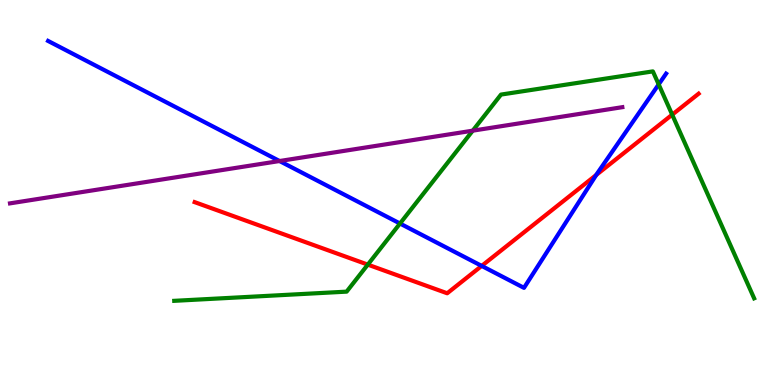[{'lines': ['blue', 'red'], 'intersections': [{'x': 6.22, 'y': 3.09}, {'x': 7.69, 'y': 5.46}]}, {'lines': ['green', 'red'], 'intersections': [{'x': 4.75, 'y': 3.13}, {'x': 8.67, 'y': 7.02}]}, {'lines': ['purple', 'red'], 'intersections': []}, {'lines': ['blue', 'green'], 'intersections': [{'x': 5.16, 'y': 4.19}, {'x': 8.5, 'y': 7.81}]}, {'lines': ['blue', 'purple'], 'intersections': [{'x': 3.61, 'y': 5.82}]}, {'lines': ['green', 'purple'], 'intersections': [{'x': 6.1, 'y': 6.61}]}]